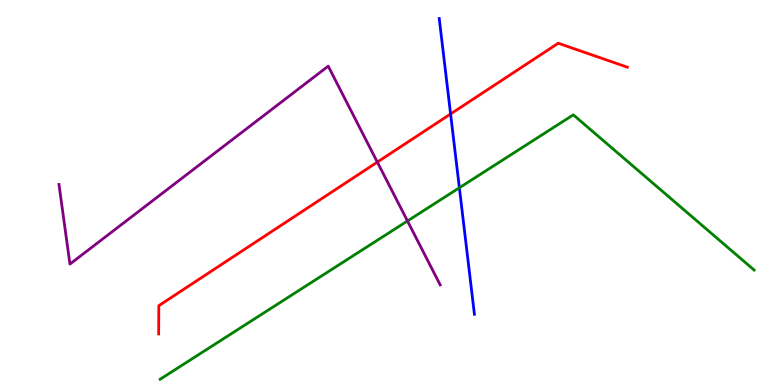[{'lines': ['blue', 'red'], 'intersections': [{'x': 5.81, 'y': 7.04}]}, {'lines': ['green', 'red'], 'intersections': []}, {'lines': ['purple', 'red'], 'intersections': [{'x': 4.87, 'y': 5.79}]}, {'lines': ['blue', 'green'], 'intersections': [{'x': 5.93, 'y': 5.12}]}, {'lines': ['blue', 'purple'], 'intersections': []}, {'lines': ['green', 'purple'], 'intersections': [{'x': 5.26, 'y': 4.26}]}]